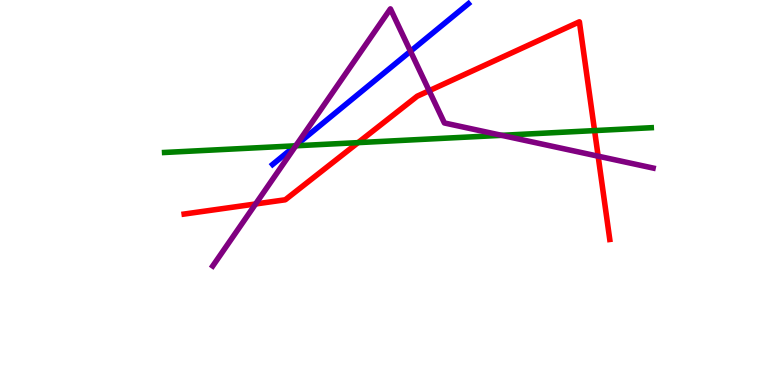[{'lines': ['blue', 'red'], 'intersections': []}, {'lines': ['green', 'red'], 'intersections': [{'x': 4.62, 'y': 6.3}, {'x': 7.67, 'y': 6.61}]}, {'lines': ['purple', 'red'], 'intersections': [{'x': 3.3, 'y': 4.7}, {'x': 5.54, 'y': 7.64}, {'x': 7.72, 'y': 5.94}]}, {'lines': ['blue', 'green'], 'intersections': [{'x': 3.81, 'y': 6.21}]}, {'lines': ['blue', 'purple'], 'intersections': [{'x': 3.82, 'y': 6.24}, {'x': 5.3, 'y': 8.67}]}, {'lines': ['green', 'purple'], 'intersections': [{'x': 3.82, 'y': 6.21}, {'x': 6.47, 'y': 6.48}]}]